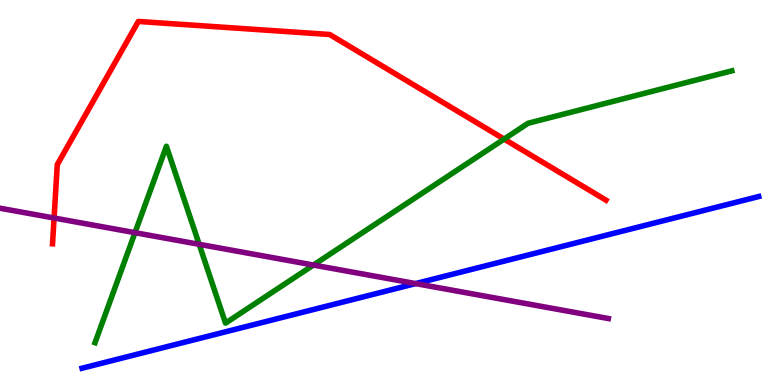[{'lines': ['blue', 'red'], 'intersections': []}, {'lines': ['green', 'red'], 'intersections': [{'x': 6.5, 'y': 6.39}]}, {'lines': ['purple', 'red'], 'intersections': [{'x': 0.698, 'y': 4.34}]}, {'lines': ['blue', 'green'], 'intersections': []}, {'lines': ['blue', 'purple'], 'intersections': [{'x': 5.36, 'y': 2.63}]}, {'lines': ['green', 'purple'], 'intersections': [{'x': 1.74, 'y': 3.96}, {'x': 2.57, 'y': 3.65}, {'x': 4.04, 'y': 3.12}]}]